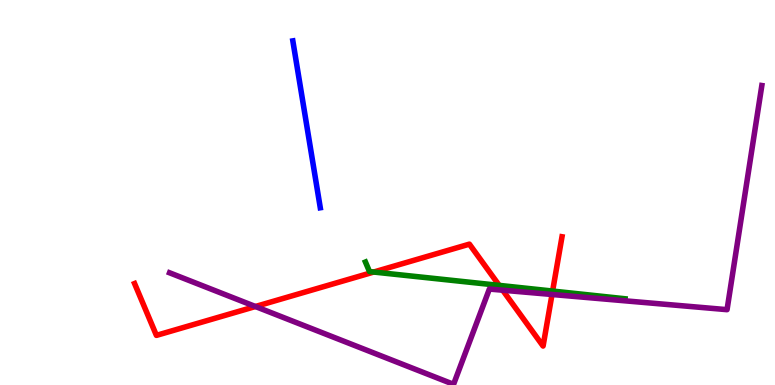[{'lines': ['blue', 'red'], 'intersections': []}, {'lines': ['green', 'red'], 'intersections': [{'x': 4.82, 'y': 2.93}, {'x': 6.44, 'y': 2.59}, {'x': 7.13, 'y': 2.44}]}, {'lines': ['purple', 'red'], 'intersections': [{'x': 3.3, 'y': 2.04}, {'x': 6.49, 'y': 2.46}, {'x': 7.12, 'y': 2.35}]}, {'lines': ['blue', 'green'], 'intersections': []}, {'lines': ['blue', 'purple'], 'intersections': []}, {'lines': ['green', 'purple'], 'intersections': []}]